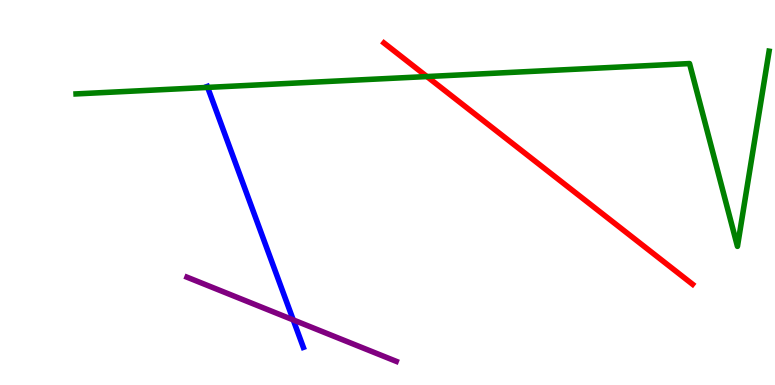[{'lines': ['blue', 'red'], 'intersections': []}, {'lines': ['green', 'red'], 'intersections': [{'x': 5.51, 'y': 8.01}]}, {'lines': ['purple', 'red'], 'intersections': []}, {'lines': ['blue', 'green'], 'intersections': [{'x': 2.68, 'y': 7.73}]}, {'lines': ['blue', 'purple'], 'intersections': [{'x': 3.78, 'y': 1.69}]}, {'lines': ['green', 'purple'], 'intersections': []}]